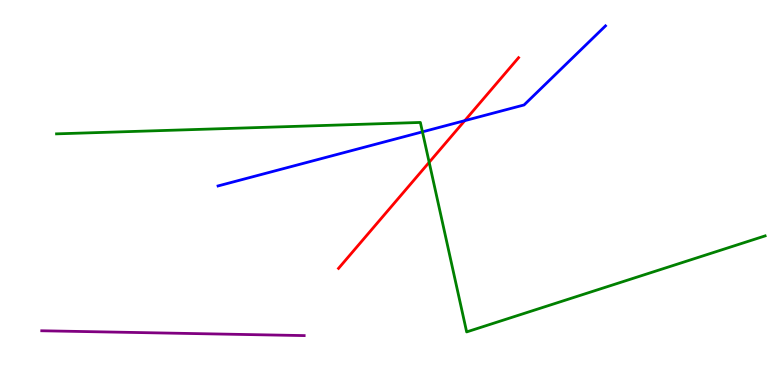[{'lines': ['blue', 'red'], 'intersections': [{'x': 6.0, 'y': 6.87}]}, {'lines': ['green', 'red'], 'intersections': [{'x': 5.54, 'y': 5.78}]}, {'lines': ['purple', 'red'], 'intersections': []}, {'lines': ['blue', 'green'], 'intersections': [{'x': 5.45, 'y': 6.58}]}, {'lines': ['blue', 'purple'], 'intersections': []}, {'lines': ['green', 'purple'], 'intersections': []}]